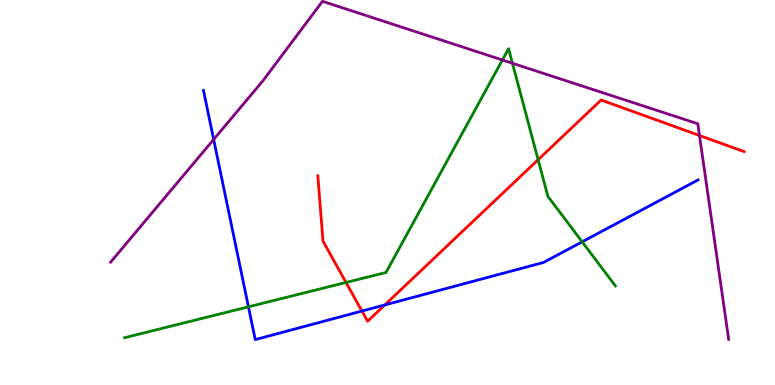[{'lines': ['blue', 'red'], 'intersections': [{'x': 4.67, 'y': 1.92}, {'x': 4.97, 'y': 2.08}]}, {'lines': ['green', 'red'], 'intersections': [{'x': 4.46, 'y': 2.66}, {'x': 6.94, 'y': 5.85}]}, {'lines': ['purple', 'red'], 'intersections': [{'x': 9.03, 'y': 6.48}]}, {'lines': ['blue', 'green'], 'intersections': [{'x': 3.21, 'y': 2.03}, {'x': 7.51, 'y': 3.72}]}, {'lines': ['blue', 'purple'], 'intersections': [{'x': 2.76, 'y': 6.38}]}, {'lines': ['green', 'purple'], 'intersections': [{'x': 6.48, 'y': 8.44}, {'x': 6.61, 'y': 8.36}]}]